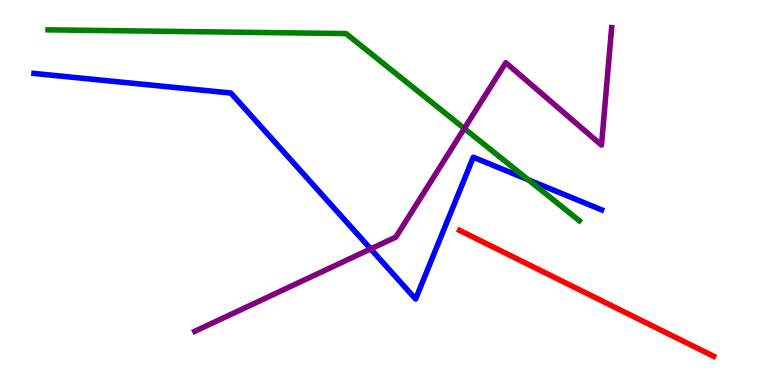[{'lines': ['blue', 'red'], 'intersections': []}, {'lines': ['green', 'red'], 'intersections': []}, {'lines': ['purple', 'red'], 'intersections': []}, {'lines': ['blue', 'green'], 'intersections': [{'x': 6.82, 'y': 5.33}]}, {'lines': ['blue', 'purple'], 'intersections': [{'x': 4.78, 'y': 3.53}]}, {'lines': ['green', 'purple'], 'intersections': [{'x': 5.99, 'y': 6.66}]}]